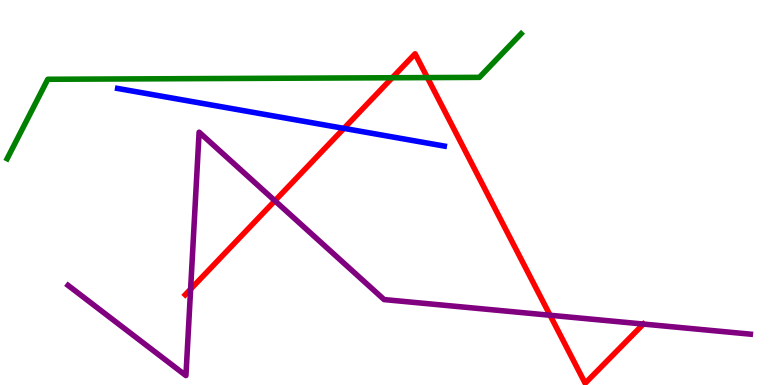[{'lines': ['blue', 'red'], 'intersections': [{'x': 4.44, 'y': 6.67}]}, {'lines': ['green', 'red'], 'intersections': [{'x': 5.06, 'y': 7.98}, {'x': 5.51, 'y': 7.98}]}, {'lines': ['purple', 'red'], 'intersections': [{'x': 2.46, 'y': 2.49}, {'x': 3.55, 'y': 4.79}, {'x': 7.1, 'y': 1.81}, {'x': 8.3, 'y': 1.58}]}, {'lines': ['blue', 'green'], 'intersections': []}, {'lines': ['blue', 'purple'], 'intersections': []}, {'lines': ['green', 'purple'], 'intersections': []}]